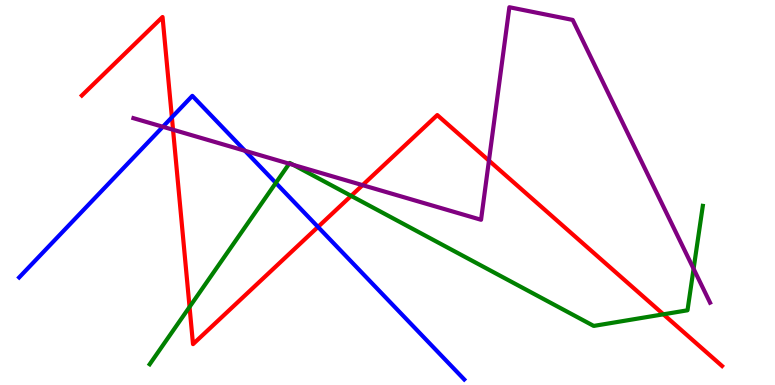[{'lines': ['blue', 'red'], 'intersections': [{'x': 2.22, 'y': 6.95}, {'x': 4.1, 'y': 4.11}]}, {'lines': ['green', 'red'], 'intersections': [{'x': 2.45, 'y': 2.03}, {'x': 4.53, 'y': 4.91}, {'x': 8.56, 'y': 1.84}]}, {'lines': ['purple', 'red'], 'intersections': [{'x': 2.23, 'y': 6.63}, {'x': 4.68, 'y': 5.19}, {'x': 6.31, 'y': 5.83}]}, {'lines': ['blue', 'green'], 'intersections': [{'x': 3.56, 'y': 5.25}]}, {'lines': ['blue', 'purple'], 'intersections': [{'x': 2.1, 'y': 6.71}, {'x': 3.16, 'y': 6.08}]}, {'lines': ['green', 'purple'], 'intersections': [{'x': 3.73, 'y': 5.75}, {'x': 3.79, 'y': 5.72}, {'x': 8.95, 'y': 3.02}]}]